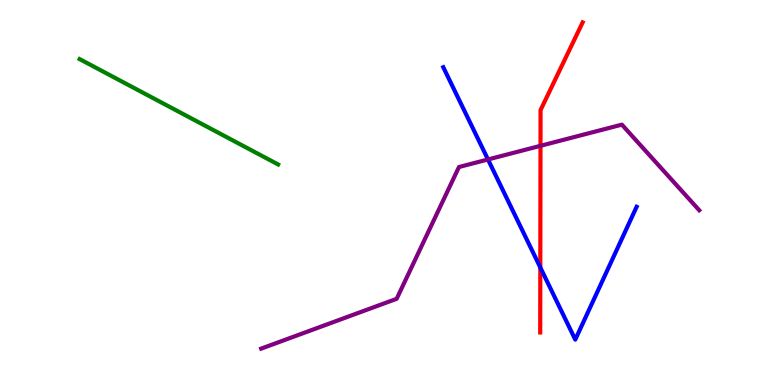[{'lines': ['blue', 'red'], 'intersections': [{'x': 6.97, 'y': 3.05}]}, {'lines': ['green', 'red'], 'intersections': []}, {'lines': ['purple', 'red'], 'intersections': [{'x': 6.97, 'y': 6.21}]}, {'lines': ['blue', 'green'], 'intersections': []}, {'lines': ['blue', 'purple'], 'intersections': [{'x': 6.3, 'y': 5.86}]}, {'lines': ['green', 'purple'], 'intersections': []}]